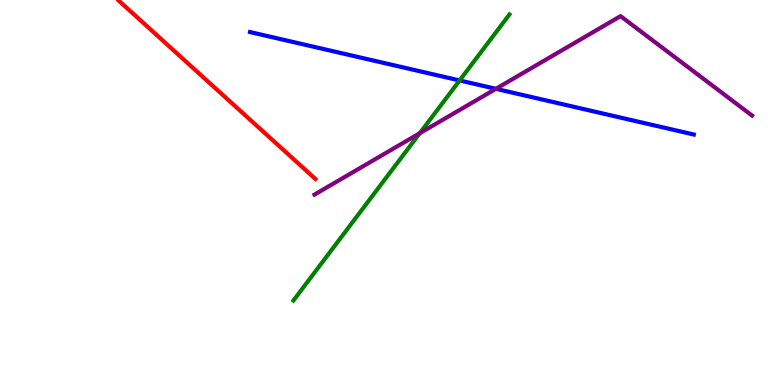[{'lines': ['blue', 'red'], 'intersections': []}, {'lines': ['green', 'red'], 'intersections': []}, {'lines': ['purple', 'red'], 'intersections': []}, {'lines': ['blue', 'green'], 'intersections': [{'x': 5.93, 'y': 7.91}]}, {'lines': ['blue', 'purple'], 'intersections': [{'x': 6.4, 'y': 7.69}]}, {'lines': ['green', 'purple'], 'intersections': [{'x': 5.42, 'y': 6.54}]}]